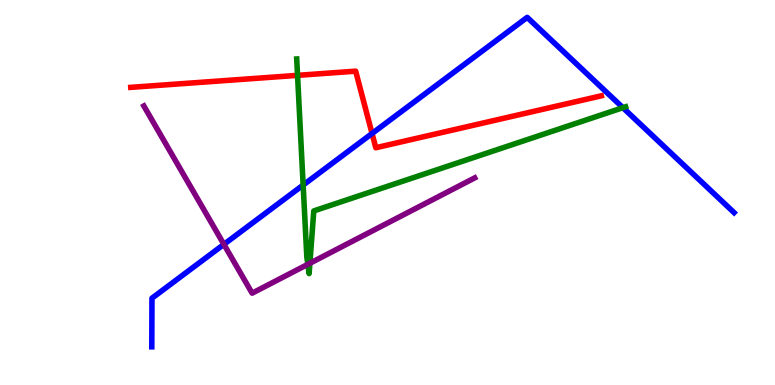[{'lines': ['blue', 'red'], 'intersections': [{'x': 4.8, 'y': 6.53}]}, {'lines': ['green', 'red'], 'intersections': [{'x': 3.84, 'y': 8.04}]}, {'lines': ['purple', 'red'], 'intersections': []}, {'lines': ['blue', 'green'], 'intersections': [{'x': 3.91, 'y': 5.19}, {'x': 8.04, 'y': 7.2}]}, {'lines': ['blue', 'purple'], 'intersections': [{'x': 2.89, 'y': 3.65}]}, {'lines': ['green', 'purple'], 'intersections': [{'x': 3.97, 'y': 3.13}, {'x': 4.0, 'y': 3.16}]}]